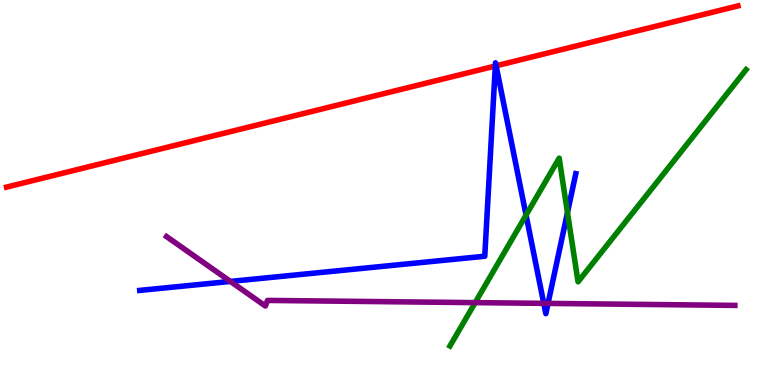[{'lines': ['blue', 'red'], 'intersections': [{'x': 6.39, 'y': 8.29}, {'x': 6.4, 'y': 8.29}]}, {'lines': ['green', 'red'], 'intersections': []}, {'lines': ['purple', 'red'], 'intersections': []}, {'lines': ['blue', 'green'], 'intersections': [{'x': 6.79, 'y': 4.41}, {'x': 7.32, 'y': 4.48}]}, {'lines': ['blue', 'purple'], 'intersections': [{'x': 2.97, 'y': 2.69}, {'x': 7.02, 'y': 2.12}, {'x': 7.07, 'y': 2.12}]}, {'lines': ['green', 'purple'], 'intersections': [{'x': 6.13, 'y': 2.14}]}]